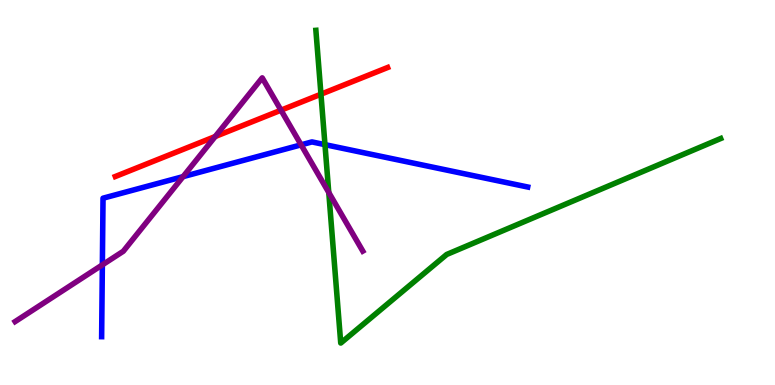[{'lines': ['blue', 'red'], 'intersections': []}, {'lines': ['green', 'red'], 'intersections': [{'x': 4.14, 'y': 7.55}]}, {'lines': ['purple', 'red'], 'intersections': [{'x': 2.78, 'y': 6.45}, {'x': 3.63, 'y': 7.14}]}, {'lines': ['blue', 'green'], 'intersections': [{'x': 4.19, 'y': 6.24}]}, {'lines': ['blue', 'purple'], 'intersections': [{'x': 1.32, 'y': 3.12}, {'x': 2.36, 'y': 5.41}, {'x': 3.89, 'y': 6.24}]}, {'lines': ['green', 'purple'], 'intersections': [{'x': 4.24, 'y': 5.0}]}]